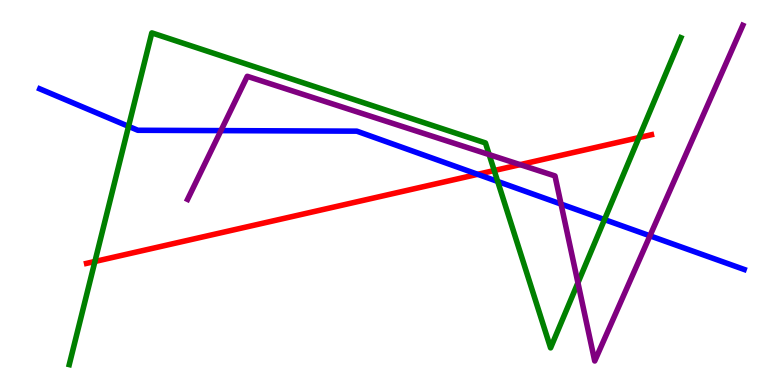[{'lines': ['blue', 'red'], 'intersections': [{'x': 6.16, 'y': 5.47}]}, {'lines': ['green', 'red'], 'intersections': [{'x': 1.22, 'y': 3.21}, {'x': 6.38, 'y': 5.57}, {'x': 8.24, 'y': 6.43}]}, {'lines': ['purple', 'red'], 'intersections': [{'x': 6.71, 'y': 5.72}]}, {'lines': ['blue', 'green'], 'intersections': [{'x': 1.66, 'y': 6.72}, {'x': 6.42, 'y': 5.29}, {'x': 7.8, 'y': 4.3}]}, {'lines': ['blue', 'purple'], 'intersections': [{'x': 2.85, 'y': 6.61}, {'x': 7.24, 'y': 4.7}, {'x': 8.39, 'y': 3.88}]}, {'lines': ['green', 'purple'], 'intersections': [{'x': 6.31, 'y': 5.98}, {'x': 7.46, 'y': 2.65}]}]